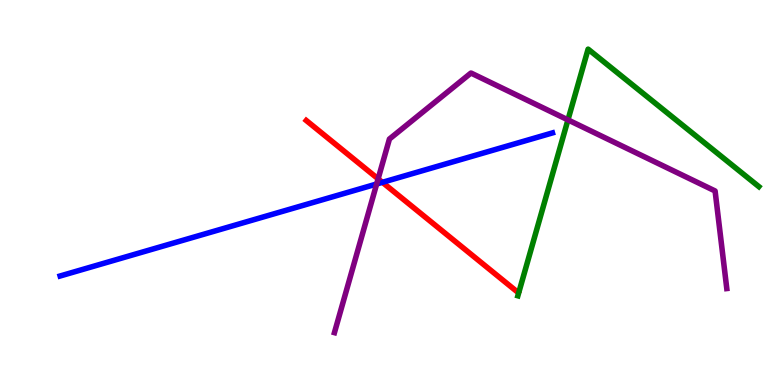[{'lines': ['blue', 'red'], 'intersections': [{'x': 4.93, 'y': 5.26}]}, {'lines': ['green', 'red'], 'intersections': []}, {'lines': ['purple', 'red'], 'intersections': [{'x': 4.88, 'y': 5.35}]}, {'lines': ['blue', 'green'], 'intersections': []}, {'lines': ['blue', 'purple'], 'intersections': [{'x': 4.86, 'y': 5.22}]}, {'lines': ['green', 'purple'], 'intersections': [{'x': 7.33, 'y': 6.89}]}]